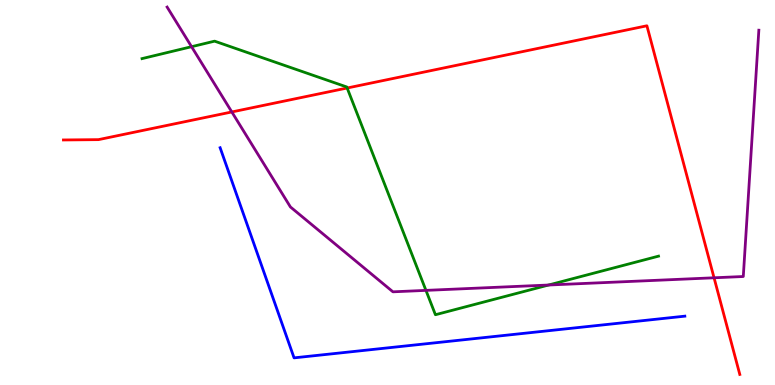[{'lines': ['blue', 'red'], 'intersections': []}, {'lines': ['green', 'red'], 'intersections': [{'x': 4.48, 'y': 7.71}]}, {'lines': ['purple', 'red'], 'intersections': [{'x': 2.99, 'y': 7.09}, {'x': 9.21, 'y': 2.78}]}, {'lines': ['blue', 'green'], 'intersections': []}, {'lines': ['blue', 'purple'], 'intersections': []}, {'lines': ['green', 'purple'], 'intersections': [{'x': 2.47, 'y': 8.79}, {'x': 5.5, 'y': 2.46}, {'x': 7.08, 'y': 2.6}]}]